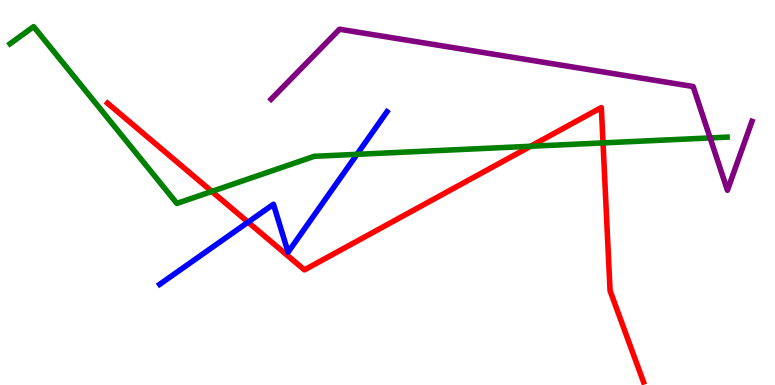[{'lines': ['blue', 'red'], 'intersections': [{'x': 3.2, 'y': 4.23}]}, {'lines': ['green', 'red'], 'intersections': [{'x': 2.73, 'y': 5.03}, {'x': 6.85, 'y': 6.2}, {'x': 7.78, 'y': 6.29}]}, {'lines': ['purple', 'red'], 'intersections': []}, {'lines': ['blue', 'green'], 'intersections': [{'x': 4.61, 'y': 5.99}]}, {'lines': ['blue', 'purple'], 'intersections': []}, {'lines': ['green', 'purple'], 'intersections': [{'x': 9.16, 'y': 6.42}]}]